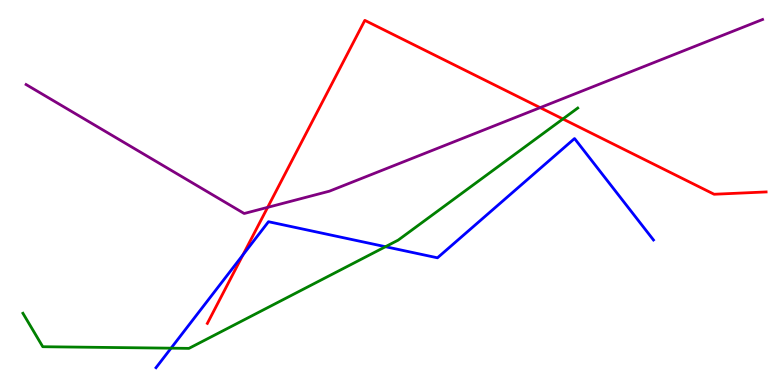[{'lines': ['blue', 'red'], 'intersections': [{'x': 3.14, 'y': 3.38}]}, {'lines': ['green', 'red'], 'intersections': [{'x': 7.26, 'y': 6.91}]}, {'lines': ['purple', 'red'], 'intersections': [{'x': 3.45, 'y': 4.61}, {'x': 6.97, 'y': 7.2}]}, {'lines': ['blue', 'green'], 'intersections': [{'x': 2.21, 'y': 0.956}, {'x': 4.97, 'y': 3.59}]}, {'lines': ['blue', 'purple'], 'intersections': []}, {'lines': ['green', 'purple'], 'intersections': []}]